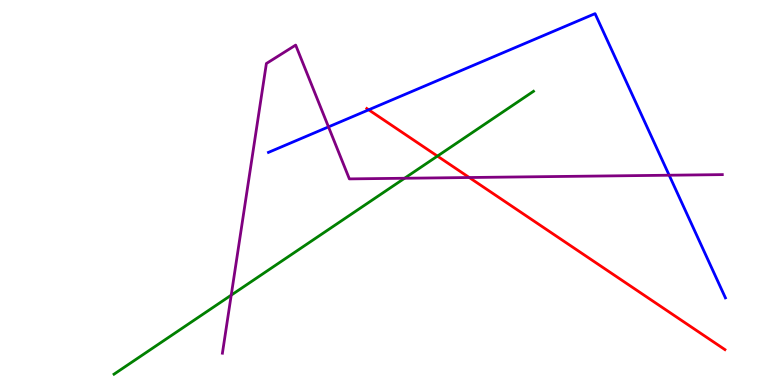[{'lines': ['blue', 'red'], 'intersections': [{'x': 4.76, 'y': 7.15}]}, {'lines': ['green', 'red'], 'intersections': [{'x': 5.64, 'y': 5.95}]}, {'lines': ['purple', 'red'], 'intersections': [{'x': 6.05, 'y': 5.39}]}, {'lines': ['blue', 'green'], 'intersections': []}, {'lines': ['blue', 'purple'], 'intersections': [{'x': 4.24, 'y': 6.7}, {'x': 8.63, 'y': 5.45}]}, {'lines': ['green', 'purple'], 'intersections': [{'x': 2.98, 'y': 2.33}, {'x': 5.22, 'y': 5.37}]}]